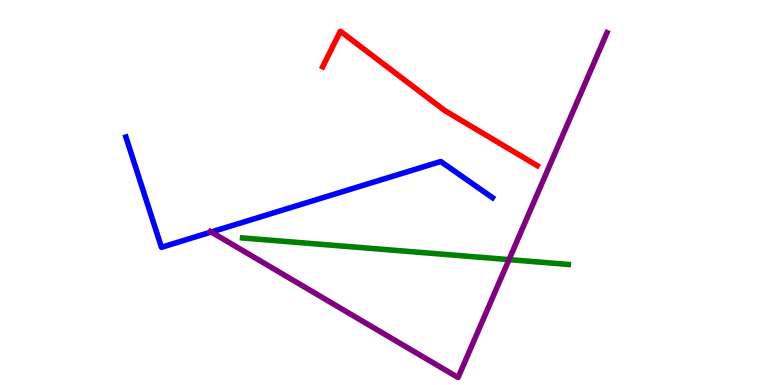[{'lines': ['blue', 'red'], 'intersections': []}, {'lines': ['green', 'red'], 'intersections': []}, {'lines': ['purple', 'red'], 'intersections': []}, {'lines': ['blue', 'green'], 'intersections': []}, {'lines': ['blue', 'purple'], 'intersections': [{'x': 2.73, 'y': 3.97}]}, {'lines': ['green', 'purple'], 'intersections': [{'x': 6.57, 'y': 3.26}]}]